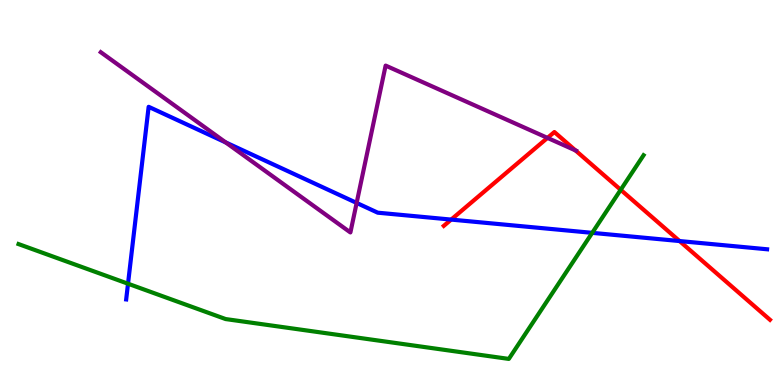[{'lines': ['blue', 'red'], 'intersections': [{'x': 5.82, 'y': 4.3}, {'x': 8.77, 'y': 3.74}]}, {'lines': ['green', 'red'], 'intersections': [{'x': 8.01, 'y': 5.07}]}, {'lines': ['purple', 'red'], 'intersections': [{'x': 7.06, 'y': 6.42}, {'x': 7.43, 'y': 6.09}]}, {'lines': ['blue', 'green'], 'intersections': [{'x': 1.65, 'y': 2.63}, {'x': 7.64, 'y': 3.95}]}, {'lines': ['blue', 'purple'], 'intersections': [{'x': 2.91, 'y': 6.3}, {'x': 4.6, 'y': 4.73}]}, {'lines': ['green', 'purple'], 'intersections': []}]